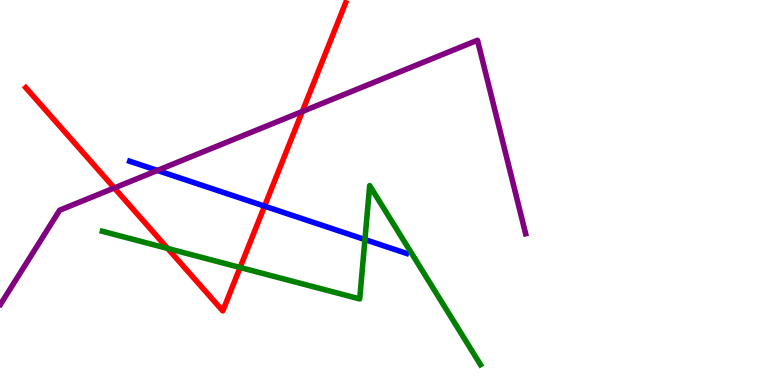[{'lines': ['blue', 'red'], 'intersections': [{'x': 3.41, 'y': 4.65}]}, {'lines': ['green', 'red'], 'intersections': [{'x': 2.16, 'y': 3.55}, {'x': 3.1, 'y': 3.05}]}, {'lines': ['purple', 'red'], 'intersections': [{'x': 1.47, 'y': 5.12}, {'x': 3.9, 'y': 7.1}]}, {'lines': ['blue', 'green'], 'intersections': [{'x': 4.71, 'y': 3.78}]}, {'lines': ['blue', 'purple'], 'intersections': [{'x': 2.03, 'y': 5.57}]}, {'lines': ['green', 'purple'], 'intersections': []}]